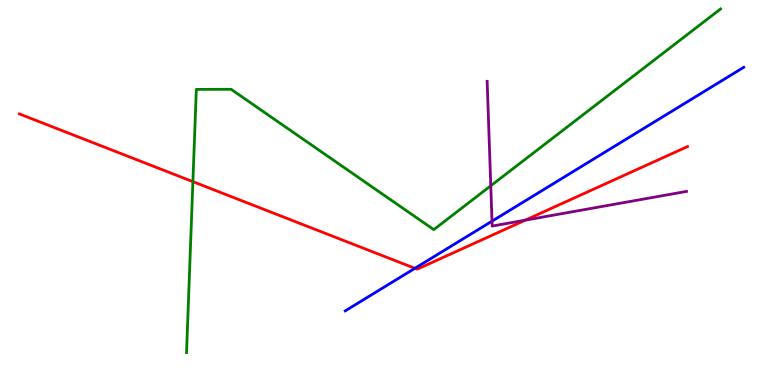[{'lines': ['blue', 'red'], 'intersections': [{'x': 5.35, 'y': 3.03}]}, {'lines': ['green', 'red'], 'intersections': [{'x': 2.49, 'y': 5.28}]}, {'lines': ['purple', 'red'], 'intersections': [{'x': 6.78, 'y': 4.28}]}, {'lines': ['blue', 'green'], 'intersections': []}, {'lines': ['blue', 'purple'], 'intersections': [{'x': 6.35, 'y': 4.26}]}, {'lines': ['green', 'purple'], 'intersections': [{'x': 6.33, 'y': 5.17}]}]